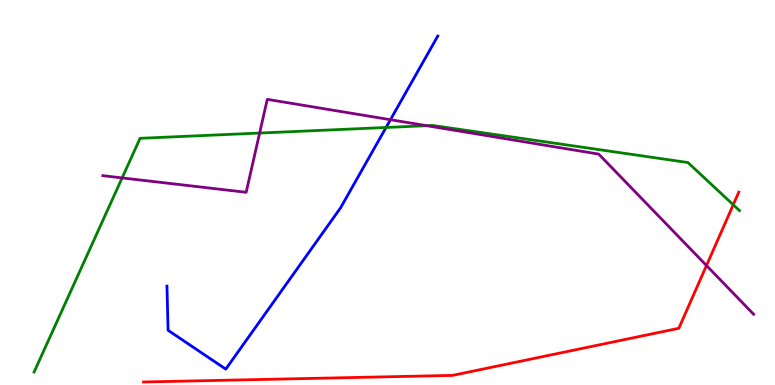[{'lines': ['blue', 'red'], 'intersections': []}, {'lines': ['green', 'red'], 'intersections': [{'x': 9.46, 'y': 4.68}]}, {'lines': ['purple', 'red'], 'intersections': [{'x': 9.12, 'y': 3.1}]}, {'lines': ['blue', 'green'], 'intersections': [{'x': 4.98, 'y': 6.69}]}, {'lines': ['blue', 'purple'], 'intersections': [{'x': 5.04, 'y': 6.89}]}, {'lines': ['green', 'purple'], 'intersections': [{'x': 1.58, 'y': 5.38}, {'x': 3.35, 'y': 6.54}, {'x': 5.51, 'y': 6.74}]}]